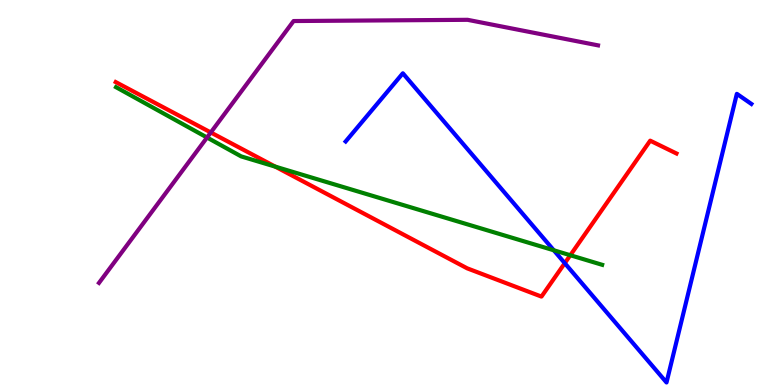[{'lines': ['blue', 'red'], 'intersections': [{'x': 7.29, 'y': 3.16}]}, {'lines': ['green', 'red'], 'intersections': [{'x': 3.55, 'y': 5.67}, {'x': 7.36, 'y': 3.37}]}, {'lines': ['purple', 'red'], 'intersections': [{'x': 2.72, 'y': 6.56}]}, {'lines': ['blue', 'green'], 'intersections': [{'x': 7.15, 'y': 3.5}]}, {'lines': ['blue', 'purple'], 'intersections': []}, {'lines': ['green', 'purple'], 'intersections': [{'x': 2.67, 'y': 6.43}]}]